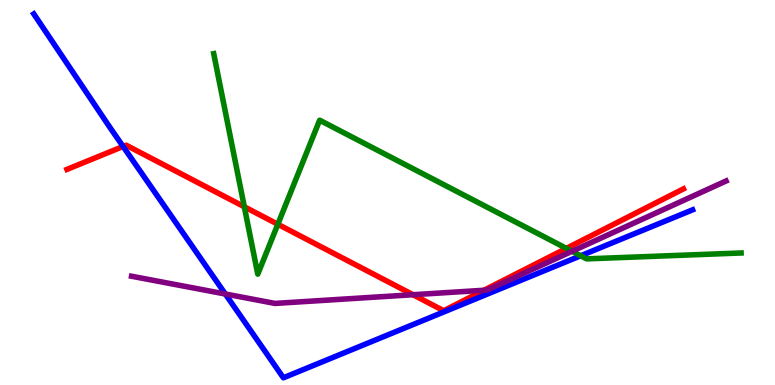[{'lines': ['blue', 'red'], 'intersections': [{'x': 1.59, 'y': 6.2}]}, {'lines': ['green', 'red'], 'intersections': [{'x': 3.15, 'y': 4.63}, {'x': 3.58, 'y': 4.17}, {'x': 7.31, 'y': 3.55}]}, {'lines': ['purple', 'red'], 'intersections': [{'x': 5.33, 'y': 2.34}, {'x': 6.24, 'y': 2.46}]}, {'lines': ['blue', 'green'], 'intersections': [{'x': 7.49, 'y': 3.36}]}, {'lines': ['blue', 'purple'], 'intersections': [{'x': 2.91, 'y': 2.36}]}, {'lines': ['green', 'purple'], 'intersections': [{'x': 7.38, 'y': 3.47}]}]